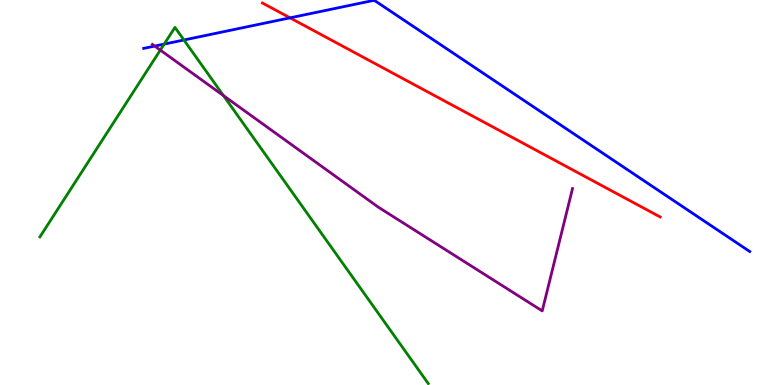[{'lines': ['blue', 'red'], 'intersections': [{'x': 3.74, 'y': 9.54}]}, {'lines': ['green', 'red'], 'intersections': []}, {'lines': ['purple', 'red'], 'intersections': []}, {'lines': ['blue', 'green'], 'intersections': [{'x': 2.12, 'y': 8.85}, {'x': 2.37, 'y': 8.96}]}, {'lines': ['blue', 'purple'], 'intersections': [{'x': 2.0, 'y': 8.8}]}, {'lines': ['green', 'purple'], 'intersections': [{'x': 2.07, 'y': 8.7}, {'x': 2.88, 'y': 7.52}]}]